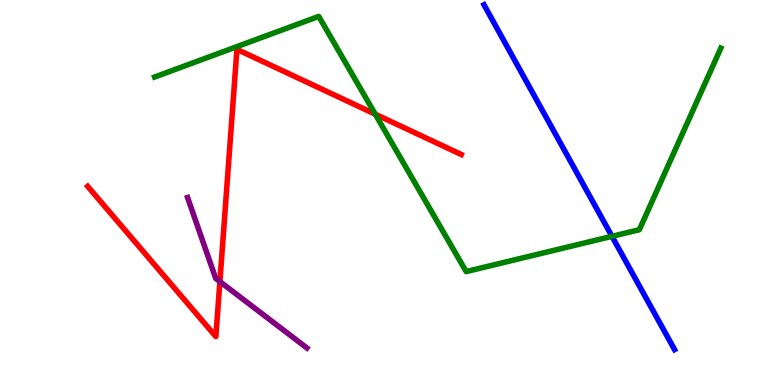[{'lines': ['blue', 'red'], 'intersections': []}, {'lines': ['green', 'red'], 'intersections': [{'x': 4.84, 'y': 7.03}]}, {'lines': ['purple', 'red'], 'intersections': [{'x': 2.84, 'y': 2.69}]}, {'lines': ['blue', 'green'], 'intersections': [{'x': 7.9, 'y': 3.86}]}, {'lines': ['blue', 'purple'], 'intersections': []}, {'lines': ['green', 'purple'], 'intersections': []}]